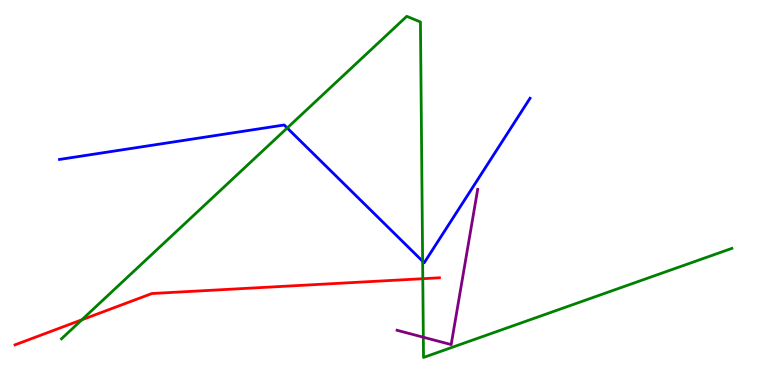[{'lines': ['blue', 'red'], 'intersections': []}, {'lines': ['green', 'red'], 'intersections': [{'x': 1.06, 'y': 1.69}, {'x': 5.46, 'y': 2.76}]}, {'lines': ['purple', 'red'], 'intersections': []}, {'lines': ['blue', 'green'], 'intersections': [{'x': 3.71, 'y': 6.68}, {'x': 5.45, 'y': 3.21}]}, {'lines': ['blue', 'purple'], 'intersections': []}, {'lines': ['green', 'purple'], 'intersections': [{'x': 5.46, 'y': 1.24}]}]